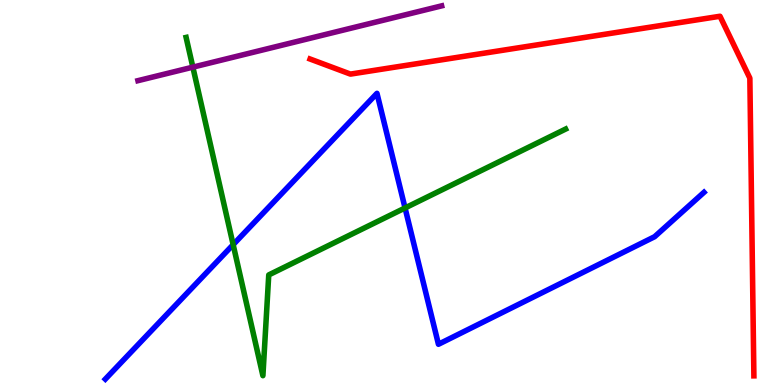[{'lines': ['blue', 'red'], 'intersections': []}, {'lines': ['green', 'red'], 'intersections': []}, {'lines': ['purple', 'red'], 'intersections': []}, {'lines': ['blue', 'green'], 'intersections': [{'x': 3.01, 'y': 3.65}, {'x': 5.23, 'y': 4.6}]}, {'lines': ['blue', 'purple'], 'intersections': []}, {'lines': ['green', 'purple'], 'intersections': [{'x': 2.49, 'y': 8.26}]}]